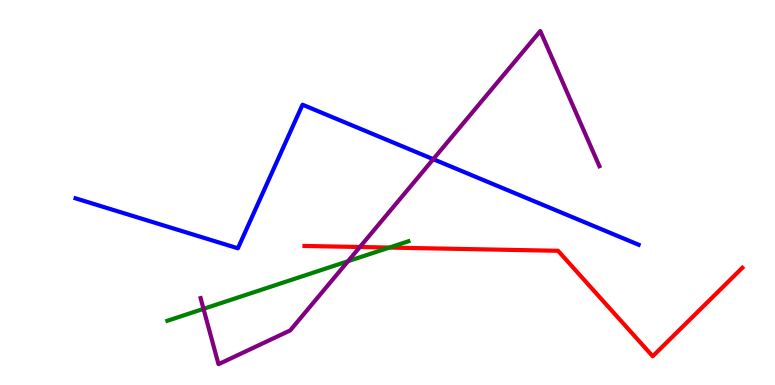[{'lines': ['blue', 'red'], 'intersections': []}, {'lines': ['green', 'red'], 'intersections': [{'x': 5.02, 'y': 3.57}]}, {'lines': ['purple', 'red'], 'intersections': [{'x': 4.64, 'y': 3.58}]}, {'lines': ['blue', 'green'], 'intersections': []}, {'lines': ['blue', 'purple'], 'intersections': [{'x': 5.59, 'y': 5.87}]}, {'lines': ['green', 'purple'], 'intersections': [{'x': 2.63, 'y': 1.98}, {'x': 4.49, 'y': 3.22}]}]